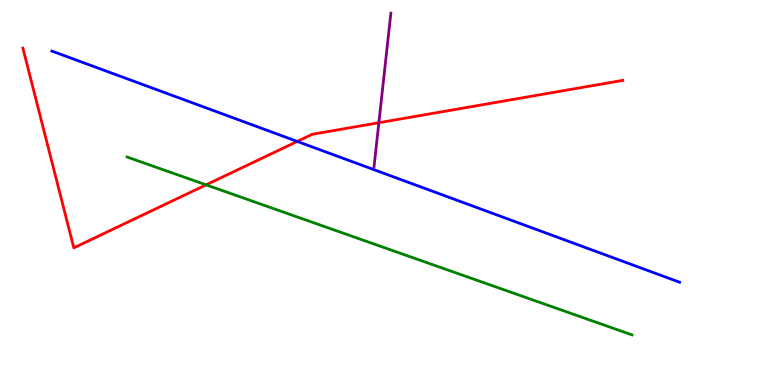[{'lines': ['blue', 'red'], 'intersections': [{'x': 3.84, 'y': 6.33}]}, {'lines': ['green', 'red'], 'intersections': [{'x': 2.66, 'y': 5.2}]}, {'lines': ['purple', 'red'], 'intersections': [{'x': 4.89, 'y': 6.81}]}, {'lines': ['blue', 'green'], 'intersections': []}, {'lines': ['blue', 'purple'], 'intersections': []}, {'lines': ['green', 'purple'], 'intersections': []}]